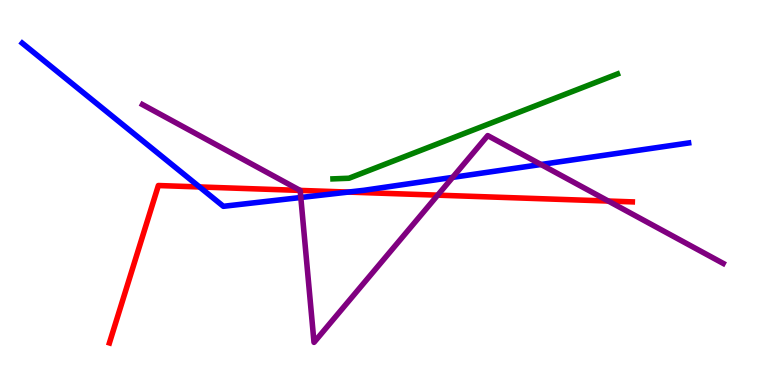[{'lines': ['blue', 'red'], 'intersections': [{'x': 2.57, 'y': 5.14}, {'x': 4.49, 'y': 5.01}]}, {'lines': ['green', 'red'], 'intersections': []}, {'lines': ['purple', 'red'], 'intersections': [{'x': 3.87, 'y': 5.05}, {'x': 5.65, 'y': 4.93}, {'x': 7.85, 'y': 4.78}]}, {'lines': ['blue', 'green'], 'intersections': []}, {'lines': ['blue', 'purple'], 'intersections': [{'x': 3.88, 'y': 4.87}, {'x': 5.84, 'y': 5.39}, {'x': 6.98, 'y': 5.73}]}, {'lines': ['green', 'purple'], 'intersections': []}]